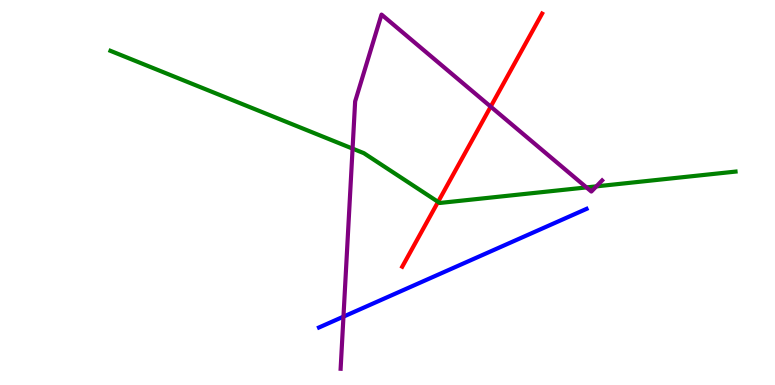[{'lines': ['blue', 'red'], 'intersections': []}, {'lines': ['green', 'red'], 'intersections': [{'x': 5.65, 'y': 4.76}]}, {'lines': ['purple', 'red'], 'intersections': [{'x': 6.33, 'y': 7.23}]}, {'lines': ['blue', 'green'], 'intersections': []}, {'lines': ['blue', 'purple'], 'intersections': [{'x': 4.43, 'y': 1.78}]}, {'lines': ['green', 'purple'], 'intersections': [{'x': 4.55, 'y': 6.14}, {'x': 7.57, 'y': 5.13}, {'x': 7.7, 'y': 5.16}]}]